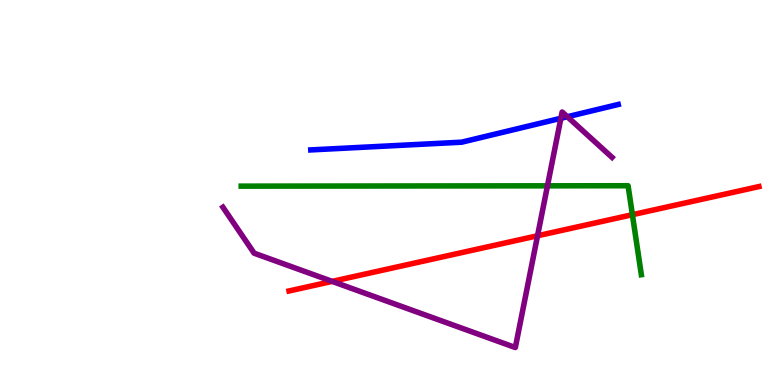[{'lines': ['blue', 'red'], 'intersections': []}, {'lines': ['green', 'red'], 'intersections': [{'x': 8.16, 'y': 4.42}]}, {'lines': ['purple', 'red'], 'intersections': [{'x': 4.29, 'y': 2.69}, {'x': 6.94, 'y': 3.88}]}, {'lines': ['blue', 'green'], 'intersections': []}, {'lines': ['blue', 'purple'], 'intersections': [{'x': 7.24, 'y': 6.93}, {'x': 7.32, 'y': 6.97}]}, {'lines': ['green', 'purple'], 'intersections': [{'x': 7.06, 'y': 5.17}]}]